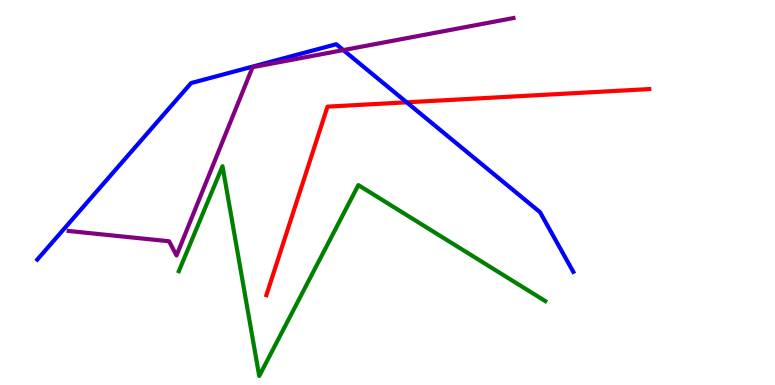[{'lines': ['blue', 'red'], 'intersections': [{'x': 5.25, 'y': 7.34}]}, {'lines': ['green', 'red'], 'intersections': []}, {'lines': ['purple', 'red'], 'intersections': []}, {'lines': ['blue', 'green'], 'intersections': []}, {'lines': ['blue', 'purple'], 'intersections': [{'x': 4.43, 'y': 8.7}]}, {'lines': ['green', 'purple'], 'intersections': []}]